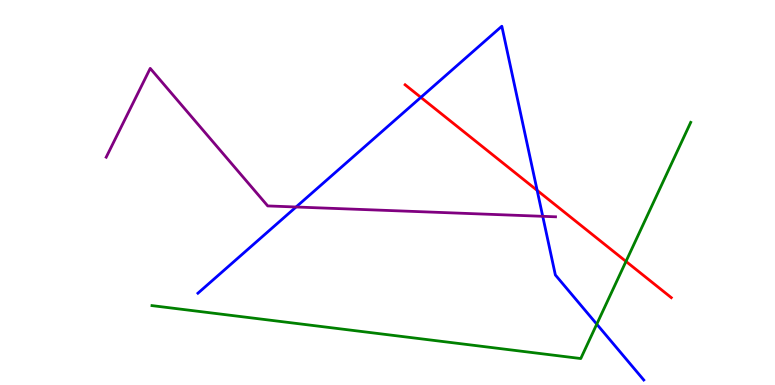[{'lines': ['blue', 'red'], 'intersections': [{'x': 5.43, 'y': 7.47}, {'x': 6.93, 'y': 5.06}]}, {'lines': ['green', 'red'], 'intersections': [{'x': 8.08, 'y': 3.21}]}, {'lines': ['purple', 'red'], 'intersections': []}, {'lines': ['blue', 'green'], 'intersections': [{'x': 7.7, 'y': 1.58}]}, {'lines': ['blue', 'purple'], 'intersections': [{'x': 3.82, 'y': 4.62}, {'x': 7.0, 'y': 4.38}]}, {'lines': ['green', 'purple'], 'intersections': []}]